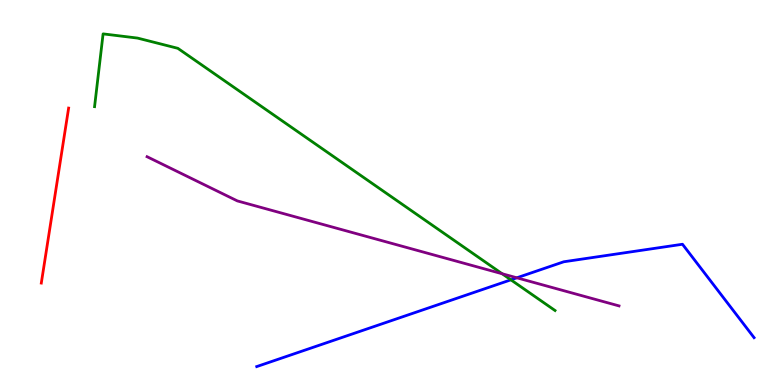[{'lines': ['blue', 'red'], 'intersections': []}, {'lines': ['green', 'red'], 'intersections': []}, {'lines': ['purple', 'red'], 'intersections': []}, {'lines': ['blue', 'green'], 'intersections': [{'x': 6.59, 'y': 2.73}]}, {'lines': ['blue', 'purple'], 'intersections': [{'x': 6.67, 'y': 2.78}]}, {'lines': ['green', 'purple'], 'intersections': [{'x': 6.48, 'y': 2.89}]}]